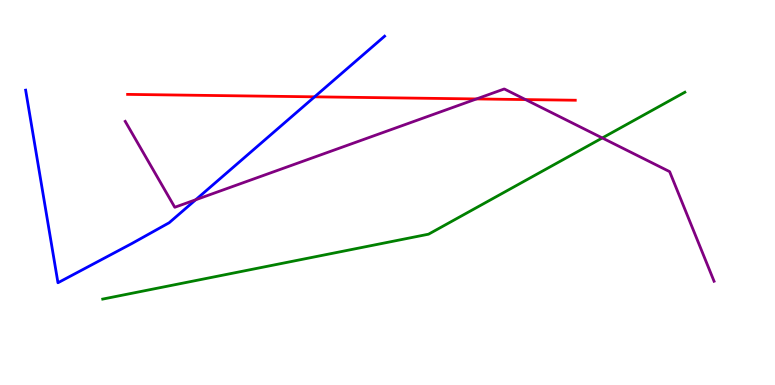[{'lines': ['blue', 'red'], 'intersections': [{'x': 4.06, 'y': 7.49}]}, {'lines': ['green', 'red'], 'intersections': []}, {'lines': ['purple', 'red'], 'intersections': [{'x': 6.15, 'y': 7.43}, {'x': 6.78, 'y': 7.41}]}, {'lines': ['blue', 'green'], 'intersections': []}, {'lines': ['blue', 'purple'], 'intersections': [{'x': 2.53, 'y': 4.81}]}, {'lines': ['green', 'purple'], 'intersections': [{'x': 7.77, 'y': 6.42}]}]